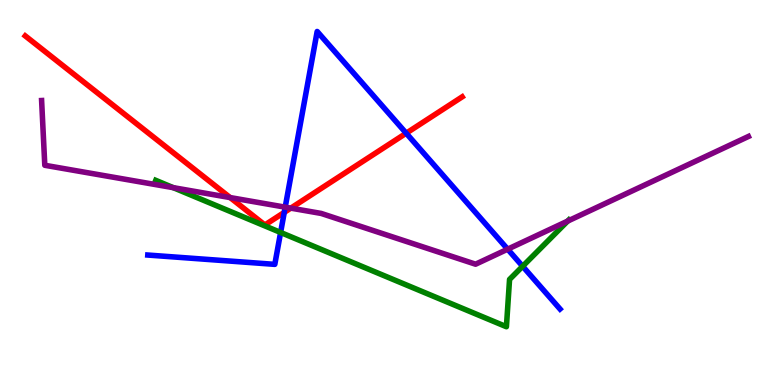[{'lines': ['blue', 'red'], 'intersections': [{'x': 3.67, 'y': 4.48}, {'x': 5.24, 'y': 6.54}]}, {'lines': ['green', 'red'], 'intersections': []}, {'lines': ['purple', 'red'], 'intersections': [{'x': 2.97, 'y': 4.87}, {'x': 3.75, 'y': 4.59}]}, {'lines': ['blue', 'green'], 'intersections': [{'x': 3.62, 'y': 3.96}, {'x': 6.74, 'y': 3.08}]}, {'lines': ['blue', 'purple'], 'intersections': [{'x': 3.68, 'y': 4.62}, {'x': 6.55, 'y': 3.53}]}, {'lines': ['green', 'purple'], 'intersections': [{'x': 2.24, 'y': 5.13}, {'x': 7.32, 'y': 4.26}]}]